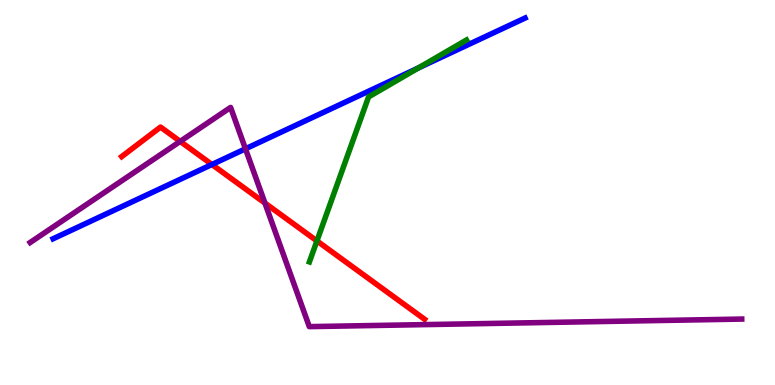[{'lines': ['blue', 'red'], 'intersections': [{'x': 2.73, 'y': 5.73}]}, {'lines': ['green', 'red'], 'intersections': [{'x': 4.09, 'y': 3.74}]}, {'lines': ['purple', 'red'], 'intersections': [{'x': 2.33, 'y': 6.33}, {'x': 3.42, 'y': 4.73}]}, {'lines': ['blue', 'green'], 'intersections': [{'x': 5.4, 'y': 8.24}]}, {'lines': ['blue', 'purple'], 'intersections': [{'x': 3.17, 'y': 6.13}]}, {'lines': ['green', 'purple'], 'intersections': []}]